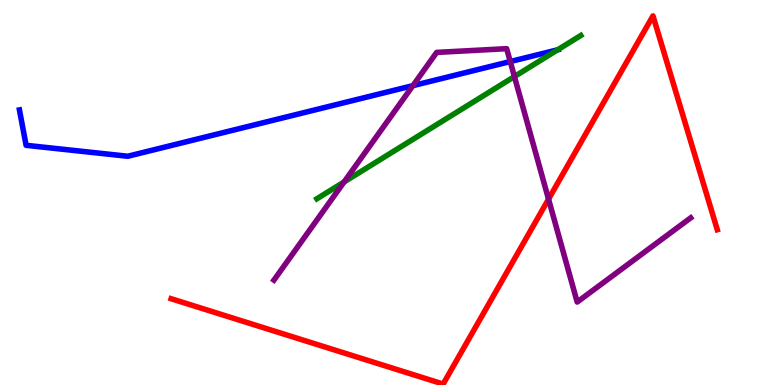[{'lines': ['blue', 'red'], 'intersections': []}, {'lines': ['green', 'red'], 'intersections': []}, {'lines': ['purple', 'red'], 'intersections': [{'x': 7.08, 'y': 4.83}]}, {'lines': ['blue', 'green'], 'intersections': [{'x': 7.2, 'y': 8.71}]}, {'lines': ['blue', 'purple'], 'intersections': [{'x': 5.33, 'y': 7.78}, {'x': 6.58, 'y': 8.4}]}, {'lines': ['green', 'purple'], 'intersections': [{'x': 4.44, 'y': 5.27}, {'x': 6.64, 'y': 8.01}]}]